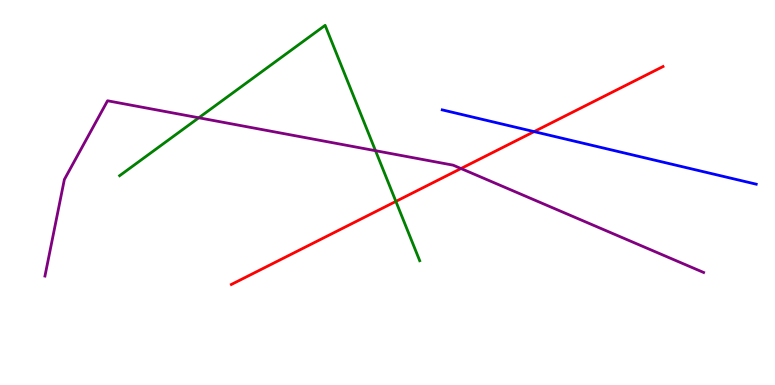[{'lines': ['blue', 'red'], 'intersections': [{'x': 6.89, 'y': 6.58}]}, {'lines': ['green', 'red'], 'intersections': [{'x': 5.11, 'y': 4.77}]}, {'lines': ['purple', 'red'], 'intersections': [{'x': 5.95, 'y': 5.62}]}, {'lines': ['blue', 'green'], 'intersections': []}, {'lines': ['blue', 'purple'], 'intersections': []}, {'lines': ['green', 'purple'], 'intersections': [{'x': 2.57, 'y': 6.94}, {'x': 4.85, 'y': 6.09}]}]